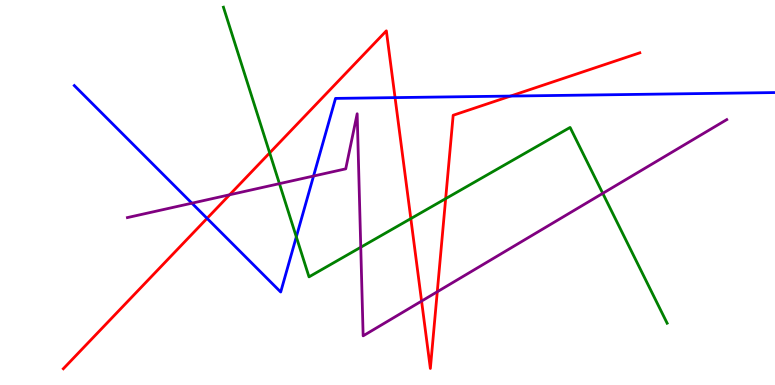[{'lines': ['blue', 'red'], 'intersections': [{'x': 2.67, 'y': 4.33}, {'x': 5.1, 'y': 7.46}, {'x': 6.59, 'y': 7.5}]}, {'lines': ['green', 'red'], 'intersections': [{'x': 3.48, 'y': 6.03}, {'x': 5.3, 'y': 4.32}, {'x': 5.75, 'y': 4.84}]}, {'lines': ['purple', 'red'], 'intersections': [{'x': 2.96, 'y': 4.94}, {'x': 5.44, 'y': 2.18}, {'x': 5.64, 'y': 2.42}]}, {'lines': ['blue', 'green'], 'intersections': [{'x': 3.82, 'y': 3.85}]}, {'lines': ['blue', 'purple'], 'intersections': [{'x': 2.48, 'y': 4.72}, {'x': 4.05, 'y': 5.43}]}, {'lines': ['green', 'purple'], 'intersections': [{'x': 3.61, 'y': 5.23}, {'x': 4.65, 'y': 3.58}, {'x': 7.78, 'y': 4.98}]}]